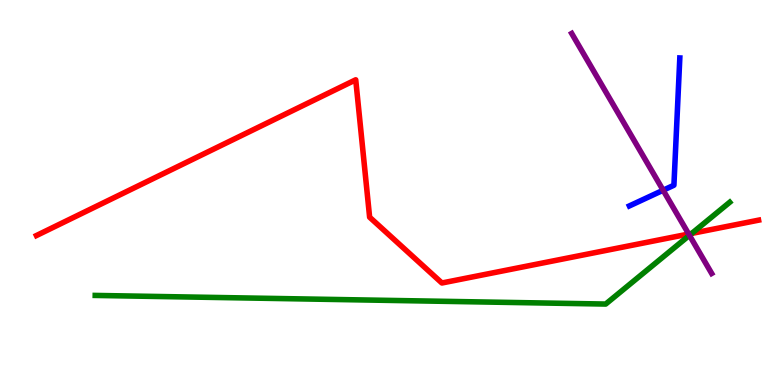[{'lines': ['blue', 'red'], 'intersections': []}, {'lines': ['green', 'red'], 'intersections': [{'x': 8.93, 'y': 3.94}]}, {'lines': ['purple', 'red'], 'intersections': [{'x': 8.89, 'y': 3.92}]}, {'lines': ['blue', 'green'], 'intersections': []}, {'lines': ['blue', 'purple'], 'intersections': [{'x': 8.56, 'y': 5.06}]}, {'lines': ['green', 'purple'], 'intersections': [{'x': 8.9, 'y': 3.89}]}]